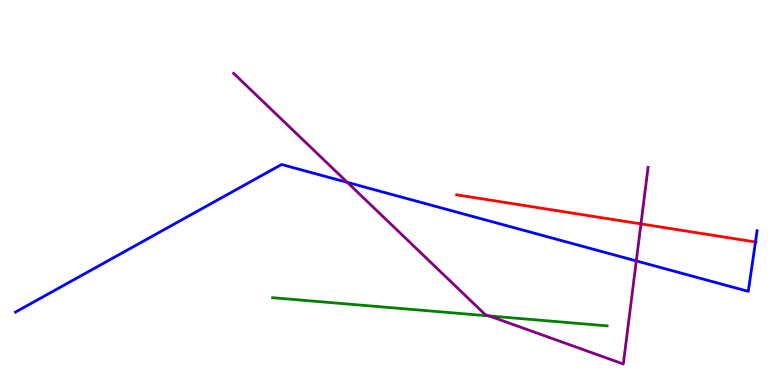[{'lines': ['blue', 'red'], 'intersections': [{'x': 9.75, 'y': 3.71}]}, {'lines': ['green', 'red'], 'intersections': []}, {'lines': ['purple', 'red'], 'intersections': [{'x': 8.27, 'y': 4.18}]}, {'lines': ['blue', 'green'], 'intersections': []}, {'lines': ['blue', 'purple'], 'intersections': [{'x': 4.48, 'y': 5.26}, {'x': 8.21, 'y': 3.22}]}, {'lines': ['green', 'purple'], 'intersections': [{'x': 6.31, 'y': 1.79}]}]